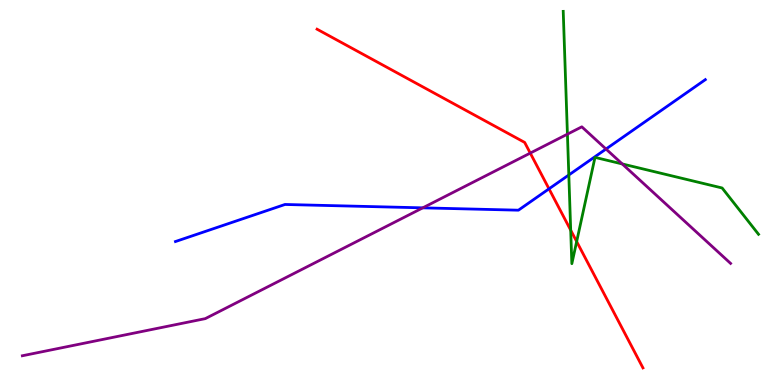[{'lines': ['blue', 'red'], 'intersections': [{'x': 7.08, 'y': 5.1}]}, {'lines': ['green', 'red'], 'intersections': [{'x': 7.36, 'y': 4.02}, {'x': 7.44, 'y': 3.73}]}, {'lines': ['purple', 'red'], 'intersections': [{'x': 6.84, 'y': 6.02}]}, {'lines': ['blue', 'green'], 'intersections': [{'x': 7.34, 'y': 5.45}]}, {'lines': ['blue', 'purple'], 'intersections': [{'x': 5.46, 'y': 4.6}, {'x': 7.82, 'y': 6.13}]}, {'lines': ['green', 'purple'], 'intersections': [{'x': 7.32, 'y': 6.52}, {'x': 8.03, 'y': 5.74}]}]